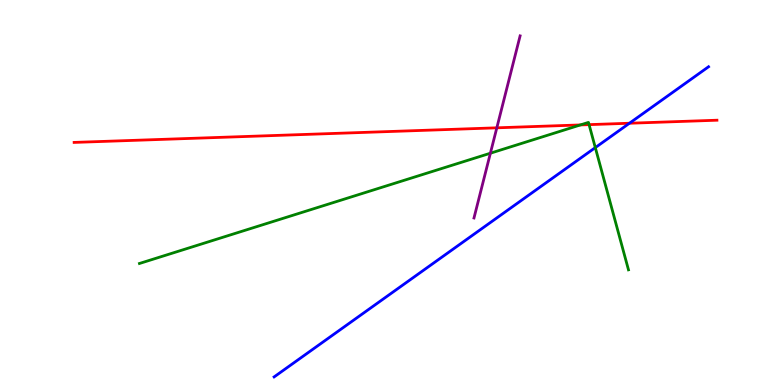[{'lines': ['blue', 'red'], 'intersections': [{'x': 8.12, 'y': 6.8}]}, {'lines': ['green', 'red'], 'intersections': [{'x': 7.49, 'y': 6.76}, {'x': 7.6, 'y': 6.76}]}, {'lines': ['purple', 'red'], 'intersections': [{'x': 6.41, 'y': 6.68}]}, {'lines': ['blue', 'green'], 'intersections': [{'x': 7.68, 'y': 6.17}]}, {'lines': ['blue', 'purple'], 'intersections': []}, {'lines': ['green', 'purple'], 'intersections': [{'x': 6.33, 'y': 6.02}]}]